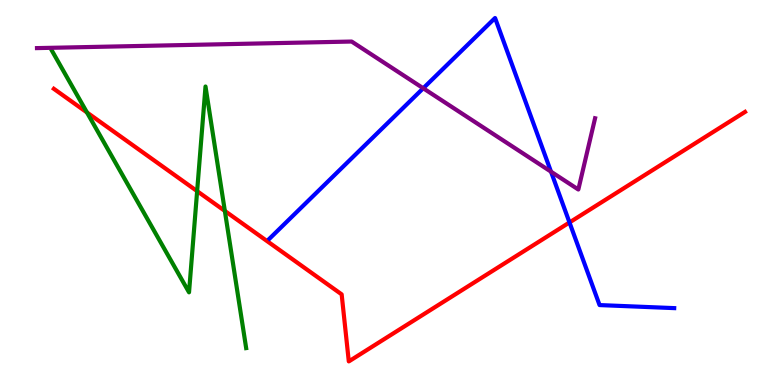[{'lines': ['blue', 'red'], 'intersections': [{'x': 7.35, 'y': 4.22}]}, {'lines': ['green', 'red'], 'intersections': [{'x': 1.12, 'y': 7.08}, {'x': 2.54, 'y': 5.04}, {'x': 2.9, 'y': 4.52}]}, {'lines': ['purple', 'red'], 'intersections': []}, {'lines': ['blue', 'green'], 'intersections': []}, {'lines': ['blue', 'purple'], 'intersections': [{'x': 5.46, 'y': 7.71}, {'x': 7.11, 'y': 5.54}]}, {'lines': ['green', 'purple'], 'intersections': []}]